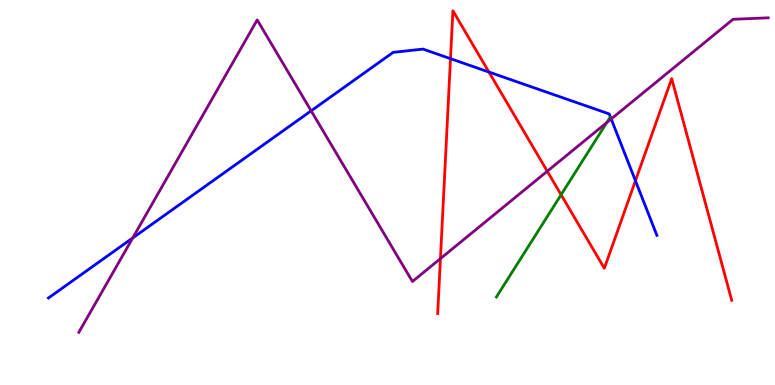[{'lines': ['blue', 'red'], 'intersections': [{'x': 5.81, 'y': 8.48}, {'x': 6.31, 'y': 8.13}, {'x': 8.2, 'y': 5.31}]}, {'lines': ['green', 'red'], 'intersections': [{'x': 7.24, 'y': 4.94}]}, {'lines': ['purple', 'red'], 'intersections': [{'x': 5.68, 'y': 3.28}, {'x': 7.06, 'y': 5.55}]}, {'lines': ['blue', 'green'], 'intersections': []}, {'lines': ['blue', 'purple'], 'intersections': [{'x': 1.71, 'y': 3.82}, {'x': 4.01, 'y': 7.12}, {'x': 7.89, 'y': 6.91}]}, {'lines': ['green', 'purple'], 'intersections': [{'x': 7.83, 'y': 6.82}]}]